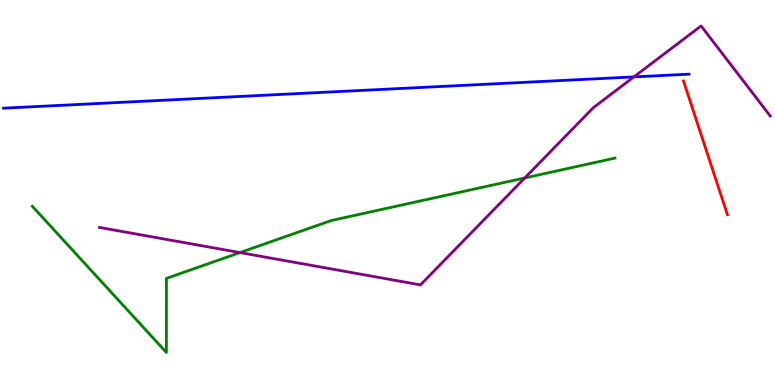[{'lines': ['blue', 'red'], 'intersections': []}, {'lines': ['green', 'red'], 'intersections': []}, {'lines': ['purple', 'red'], 'intersections': []}, {'lines': ['blue', 'green'], 'intersections': []}, {'lines': ['blue', 'purple'], 'intersections': [{'x': 8.18, 'y': 8.0}]}, {'lines': ['green', 'purple'], 'intersections': [{'x': 3.1, 'y': 3.44}, {'x': 6.77, 'y': 5.38}]}]